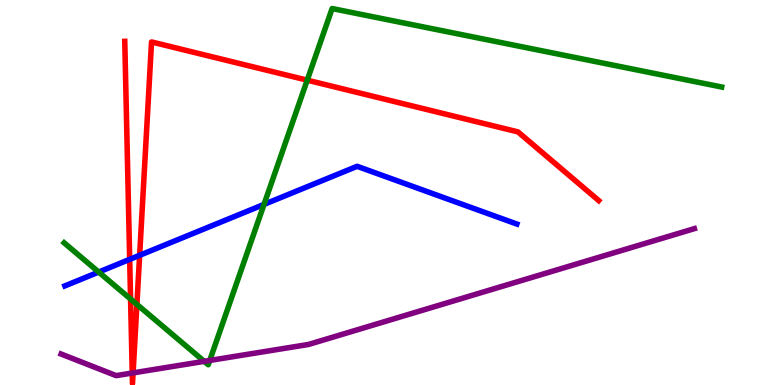[{'lines': ['blue', 'red'], 'intersections': [{'x': 1.67, 'y': 3.26}, {'x': 1.8, 'y': 3.37}]}, {'lines': ['green', 'red'], 'intersections': [{'x': 1.68, 'y': 2.23}, {'x': 1.77, 'y': 2.09}, {'x': 3.96, 'y': 7.92}]}, {'lines': ['purple', 'red'], 'intersections': [{'x': 1.71, 'y': 0.311}, {'x': 1.72, 'y': 0.315}]}, {'lines': ['blue', 'green'], 'intersections': [{'x': 1.27, 'y': 2.93}, {'x': 3.41, 'y': 4.69}]}, {'lines': ['blue', 'purple'], 'intersections': []}, {'lines': ['green', 'purple'], 'intersections': [{'x': 2.64, 'y': 0.614}, {'x': 2.71, 'y': 0.637}]}]